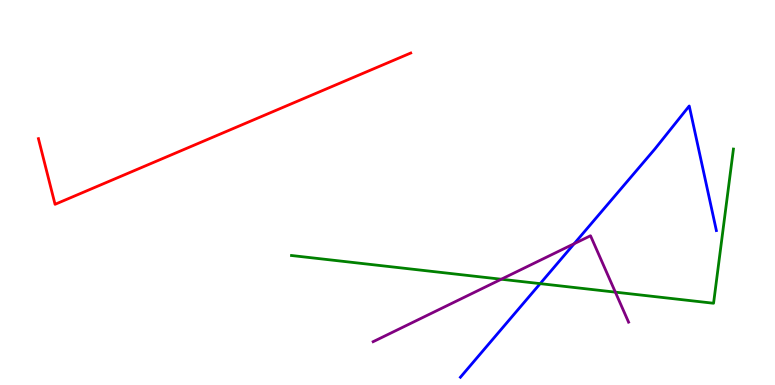[{'lines': ['blue', 'red'], 'intersections': []}, {'lines': ['green', 'red'], 'intersections': []}, {'lines': ['purple', 'red'], 'intersections': []}, {'lines': ['blue', 'green'], 'intersections': [{'x': 6.97, 'y': 2.63}]}, {'lines': ['blue', 'purple'], 'intersections': [{'x': 7.41, 'y': 3.67}]}, {'lines': ['green', 'purple'], 'intersections': [{'x': 6.47, 'y': 2.75}, {'x': 7.94, 'y': 2.41}]}]